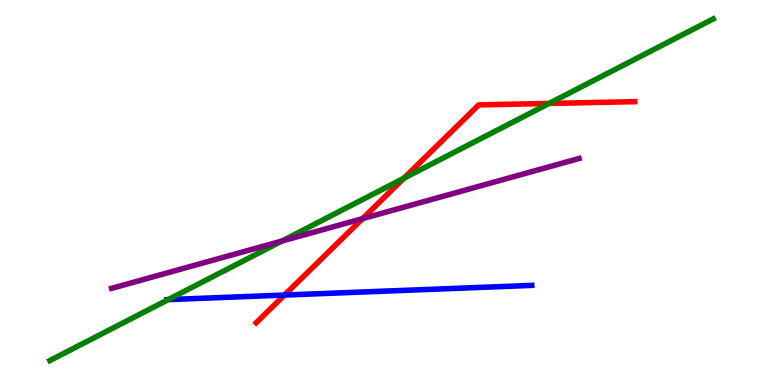[{'lines': ['blue', 'red'], 'intersections': [{'x': 3.67, 'y': 2.34}]}, {'lines': ['green', 'red'], 'intersections': [{'x': 5.21, 'y': 5.37}, {'x': 7.09, 'y': 7.31}]}, {'lines': ['purple', 'red'], 'intersections': [{'x': 4.68, 'y': 4.32}]}, {'lines': ['blue', 'green'], 'intersections': [{'x': 2.17, 'y': 2.22}]}, {'lines': ['blue', 'purple'], 'intersections': []}, {'lines': ['green', 'purple'], 'intersections': [{'x': 3.64, 'y': 3.74}]}]